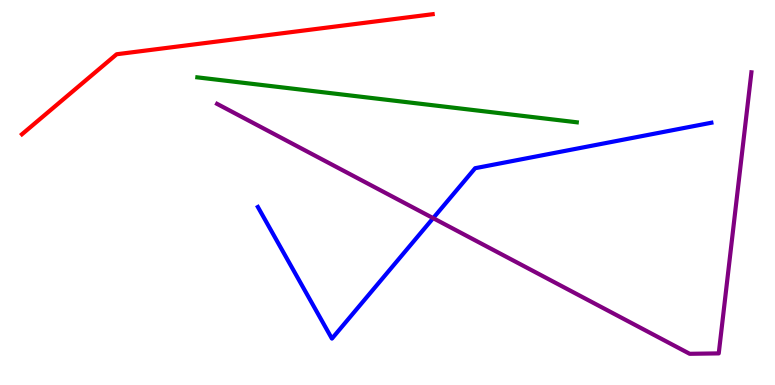[{'lines': ['blue', 'red'], 'intersections': []}, {'lines': ['green', 'red'], 'intersections': []}, {'lines': ['purple', 'red'], 'intersections': []}, {'lines': ['blue', 'green'], 'intersections': []}, {'lines': ['blue', 'purple'], 'intersections': [{'x': 5.59, 'y': 4.33}]}, {'lines': ['green', 'purple'], 'intersections': []}]